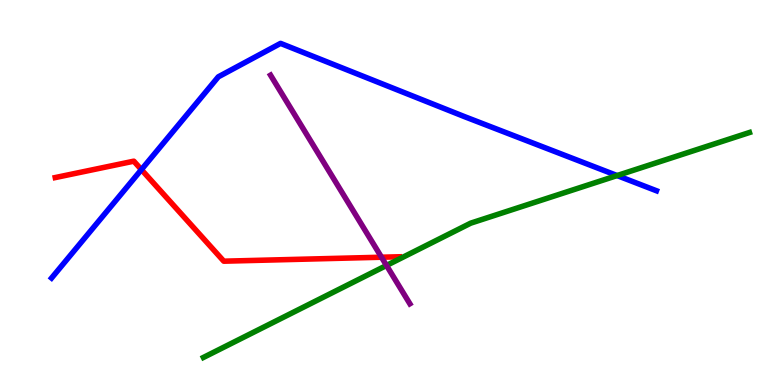[{'lines': ['blue', 'red'], 'intersections': [{'x': 1.82, 'y': 5.59}]}, {'lines': ['green', 'red'], 'intersections': []}, {'lines': ['purple', 'red'], 'intersections': [{'x': 4.92, 'y': 3.32}]}, {'lines': ['blue', 'green'], 'intersections': [{'x': 7.96, 'y': 5.44}]}, {'lines': ['blue', 'purple'], 'intersections': []}, {'lines': ['green', 'purple'], 'intersections': [{'x': 4.99, 'y': 3.1}]}]